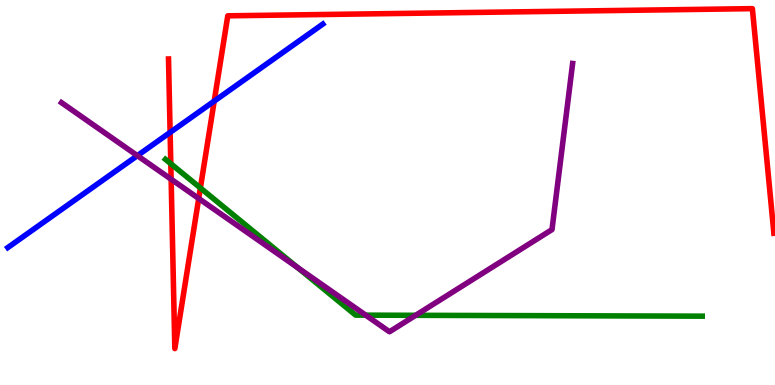[{'lines': ['blue', 'red'], 'intersections': [{'x': 2.2, 'y': 6.56}, {'x': 2.76, 'y': 7.37}]}, {'lines': ['green', 'red'], 'intersections': [{'x': 2.2, 'y': 5.75}, {'x': 2.59, 'y': 5.12}]}, {'lines': ['purple', 'red'], 'intersections': [{'x': 2.21, 'y': 5.34}, {'x': 2.56, 'y': 4.84}]}, {'lines': ['blue', 'green'], 'intersections': []}, {'lines': ['blue', 'purple'], 'intersections': [{'x': 1.77, 'y': 5.96}]}, {'lines': ['green', 'purple'], 'intersections': [{'x': 3.84, 'y': 3.05}, {'x': 4.72, 'y': 1.81}, {'x': 5.36, 'y': 1.81}]}]